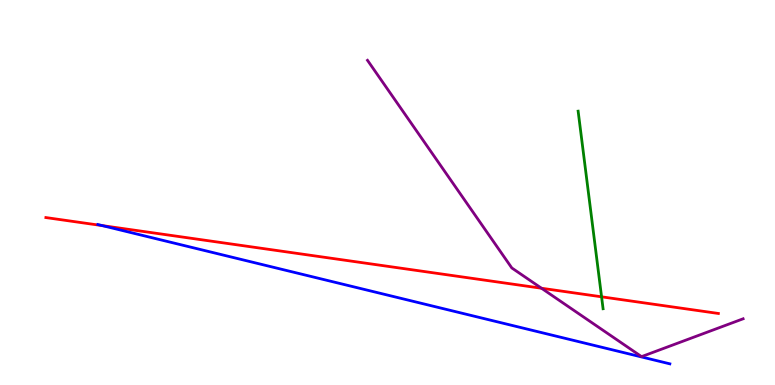[{'lines': ['blue', 'red'], 'intersections': [{'x': 1.32, 'y': 4.14}]}, {'lines': ['green', 'red'], 'intersections': [{'x': 7.76, 'y': 2.29}]}, {'lines': ['purple', 'red'], 'intersections': [{'x': 6.99, 'y': 2.51}]}, {'lines': ['blue', 'green'], 'intersections': []}, {'lines': ['blue', 'purple'], 'intersections': []}, {'lines': ['green', 'purple'], 'intersections': []}]